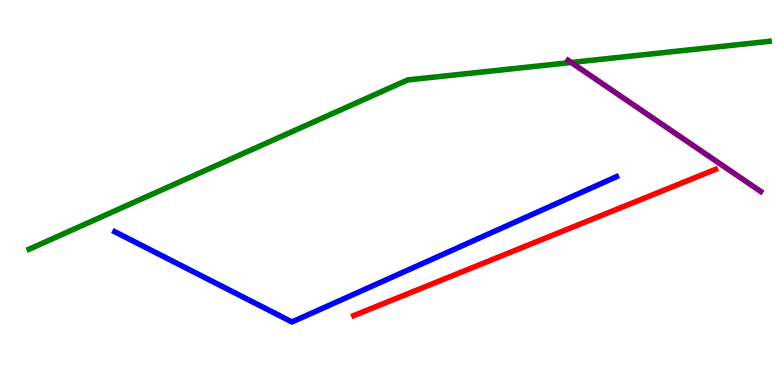[{'lines': ['blue', 'red'], 'intersections': []}, {'lines': ['green', 'red'], 'intersections': []}, {'lines': ['purple', 'red'], 'intersections': []}, {'lines': ['blue', 'green'], 'intersections': []}, {'lines': ['blue', 'purple'], 'intersections': []}, {'lines': ['green', 'purple'], 'intersections': [{'x': 7.37, 'y': 8.38}]}]